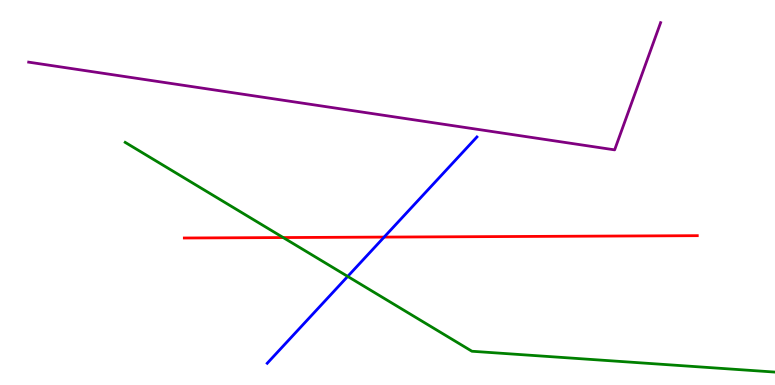[{'lines': ['blue', 'red'], 'intersections': [{'x': 4.96, 'y': 3.84}]}, {'lines': ['green', 'red'], 'intersections': [{'x': 3.65, 'y': 3.83}]}, {'lines': ['purple', 'red'], 'intersections': []}, {'lines': ['blue', 'green'], 'intersections': [{'x': 4.49, 'y': 2.82}]}, {'lines': ['blue', 'purple'], 'intersections': []}, {'lines': ['green', 'purple'], 'intersections': []}]